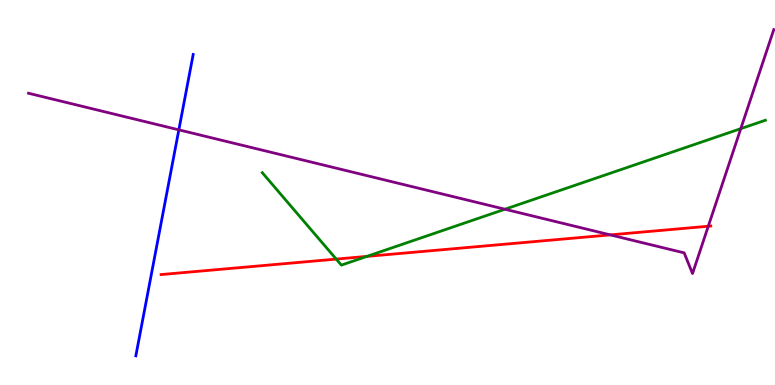[{'lines': ['blue', 'red'], 'intersections': []}, {'lines': ['green', 'red'], 'intersections': [{'x': 4.34, 'y': 3.27}, {'x': 4.73, 'y': 3.34}]}, {'lines': ['purple', 'red'], 'intersections': [{'x': 7.87, 'y': 3.9}, {'x': 9.14, 'y': 4.12}]}, {'lines': ['blue', 'green'], 'intersections': []}, {'lines': ['blue', 'purple'], 'intersections': [{'x': 2.31, 'y': 6.63}]}, {'lines': ['green', 'purple'], 'intersections': [{'x': 6.52, 'y': 4.57}, {'x': 9.56, 'y': 6.66}]}]